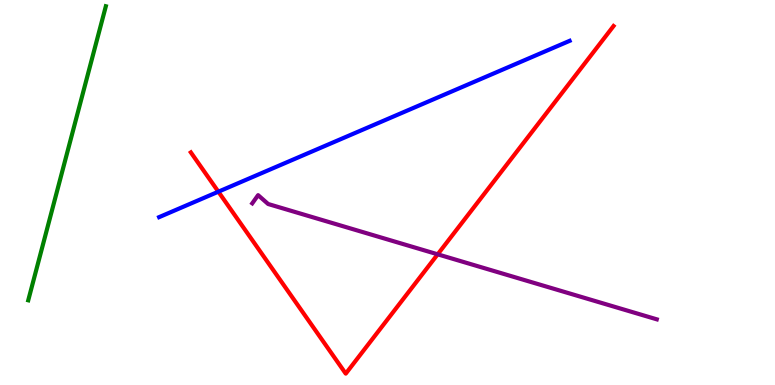[{'lines': ['blue', 'red'], 'intersections': [{'x': 2.82, 'y': 5.02}]}, {'lines': ['green', 'red'], 'intersections': []}, {'lines': ['purple', 'red'], 'intersections': [{'x': 5.65, 'y': 3.39}]}, {'lines': ['blue', 'green'], 'intersections': []}, {'lines': ['blue', 'purple'], 'intersections': []}, {'lines': ['green', 'purple'], 'intersections': []}]